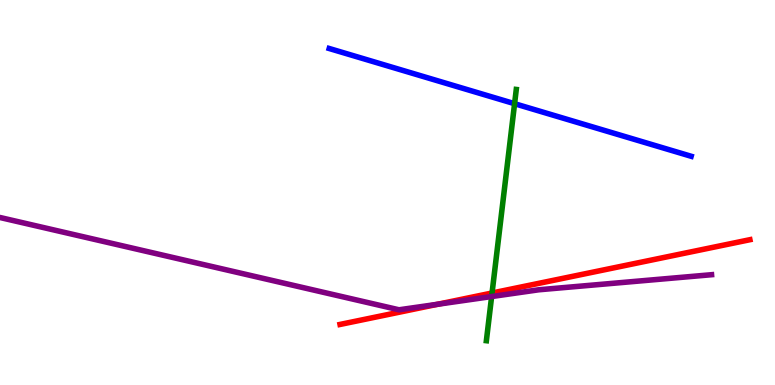[{'lines': ['blue', 'red'], 'intersections': []}, {'lines': ['green', 'red'], 'intersections': [{'x': 6.35, 'y': 2.39}]}, {'lines': ['purple', 'red'], 'intersections': [{'x': 5.65, 'y': 2.1}]}, {'lines': ['blue', 'green'], 'intersections': [{'x': 6.64, 'y': 7.31}]}, {'lines': ['blue', 'purple'], 'intersections': []}, {'lines': ['green', 'purple'], 'intersections': [{'x': 6.34, 'y': 2.3}]}]